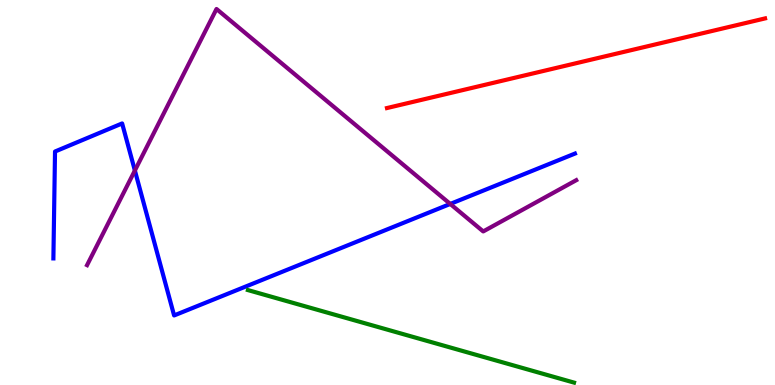[{'lines': ['blue', 'red'], 'intersections': []}, {'lines': ['green', 'red'], 'intersections': []}, {'lines': ['purple', 'red'], 'intersections': []}, {'lines': ['blue', 'green'], 'intersections': []}, {'lines': ['blue', 'purple'], 'intersections': [{'x': 1.74, 'y': 5.57}, {'x': 5.81, 'y': 4.7}]}, {'lines': ['green', 'purple'], 'intersections': []}]